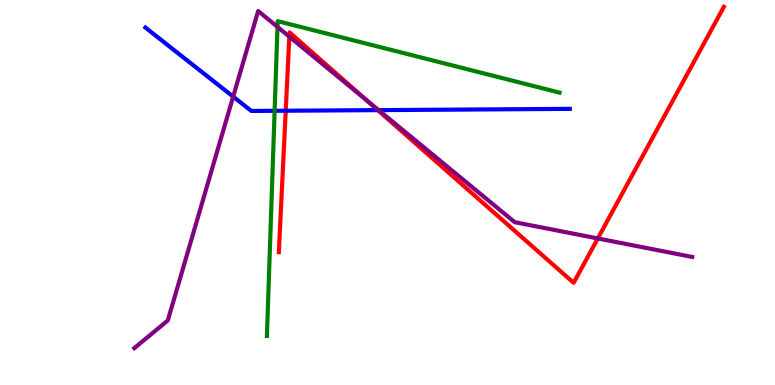[{'lines': ['blue', 'red'], 'intersections': [{'x': 3.69, 'y': 7.12}, {'x': 4.87, 'y': 7.14}]}, {'lines': ['green', 'red'], 'intersections': []}, {'lines': ['purple', 'red'], 'intersections': [{'x': 3.73, 'y': 9.05}, {'x': 4.72, 'y': 7.42}, {'x': 7.71, 'y': 3.81}]}, {'lines': ['blue', 'green'], 'intersections': [{'x': 3.54, 'y': 7.12}]}, {'lines': ['blue', 'purple'], 'intersections': [{'x': 3.01, 'y': 7.49}, {'x': 4.89, 'y': 7.14}]}, {'lines': ['green', 'purple'], 'intersections': [{'x': 3.58, 'y': 9.3}]}]